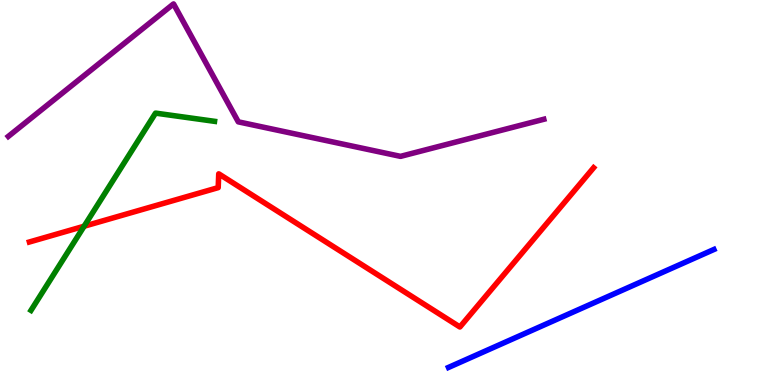[{'lines': ['blue', 'red'], 'intersections': []}, {'lines': ['green', 'red'], 'intersections': [{'x': 1.09, 'y': 4.12}]}, {'lines': ['purple', 'red'], 'intersections': []}, {'lines': ['blue', 'green'], 'intersections': []}, {'lines': ['blue', 'purple'], 'intersections': []}, {'lines': ['green', 'purple'], 'intersections': []}]